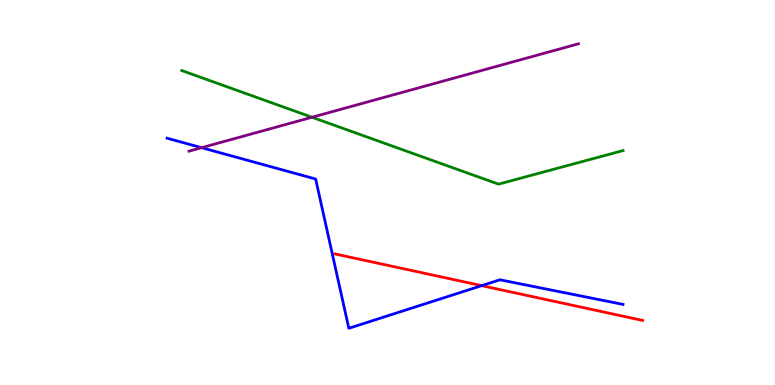[{'lines': ['blue', 'red'], 'intersections': [{'x': 6.22, 'y': 2.58}]}, {'lines': ['green', 'red'], 'intersections': []}, {'lines': ['purple', 'red'], 'intersections': []}, {'lines': ['blue', 'green'], 'intersections': []}, {'lines': ['blue', 'purple'], 'intersections': [{'x': 2.6, 'y': 6.16}]}, {'lines': ['green', 'purple'], 'intersections': [{'x': 4.03, 'y': 6.95}]}]